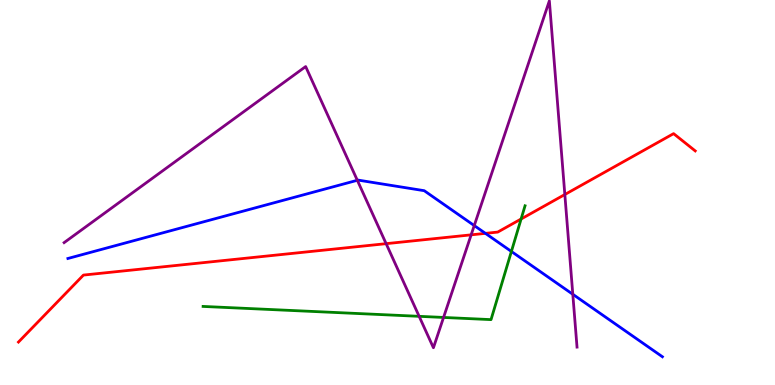[{'lines': ['blue', 'red'], 'intersections': [{'x': 6.26, 'y': 3.94}]}, {'lines': ['green', 'red'], 'intersections': [{'x': 6.72, 'y': 4.31}]}, {'lines': ['purple', 'red'], 'intersections': [{'x': 4.98, 'y': 3.67}, {'x': 6.08, 'y': 3.9}, {'x': 7.29, 'y': 4.95}]}, {'lines': ['blue', 'green'], 'intersections': [{'x': 6.6, 'y': 3.47}]}, {'lines': ['blue', 'purple'], 'intersections': [{'x': 4.61, 'y': 5.32}, {'x': 6.12, 'y': 4.14}, {'x': 7.39, 'y': 2.36}]}, {'lines': ['green', 'purple'], 'intersections': [{'x': 5.41, 'y': 1.78}, {'x': 5.72, 'y': 1.75}]}]